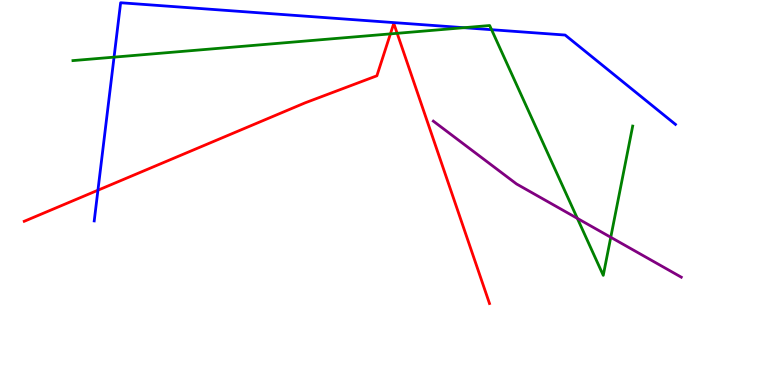[{'lines': ['blue', 'red'], 'intersections': [{'x': 1.26, 'y': 5.06}]}, {'lines': ['green', 'red'], 'intersections': [{'x': 5.04, 'y': 9.12}, {'x': 5.12, 'y': 9.13}]}, {'lines': ['purple', 'red'], 'intersections': []}, {'lines': ['blue', 'green'], 'intersections': [{'x': 1.47, 'y': 8.52}, {'x': 5.99, 'y': 9.28}, {'x': 6.34, 'y': 9.23}]}, {'lines': ['blue', 'purple'], 'intersections': []}, {'lines': ['green', 'purple'], 'intersections': [{'x': 7.45, 'y': 4.33}, {'x': 7.88, 'y': 3.84}]}]